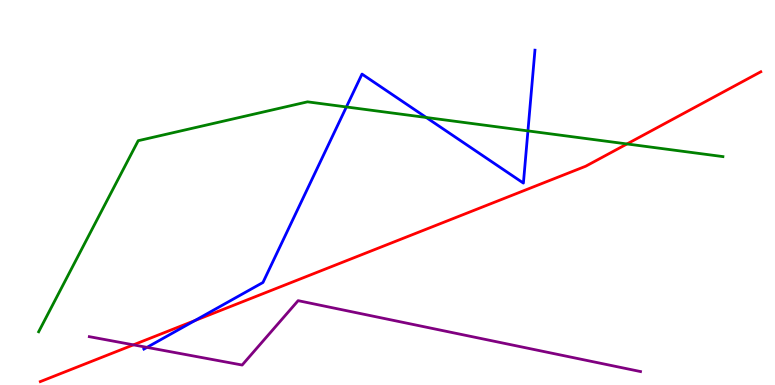[{'lines': ['blue', 'red'], 'intersections': [{'x': 2.51, 'y': 1.67}]}, {'lines': ['green', 'red'], 'intersections': [{'x': 8.09, 'y': 6.26}]}, {'lines': ['purple', 'red'], 'intersections': [{'x': 1.72, 'y': 1.04}]}, {'lines': ['blue', 'green'], 'intersections': [{'x': 4.47, 'y': 7.22}, {'x': 5.5, 'y': 6.95}, {'x': 6.81, 'y': 6.6}]}, {'lines': ['blue', 'purple'], 'intersections': [{'x': 1.9, 'y': 0.977}]}, {'lines': ['green', 'purple'], 'intersections': []}]